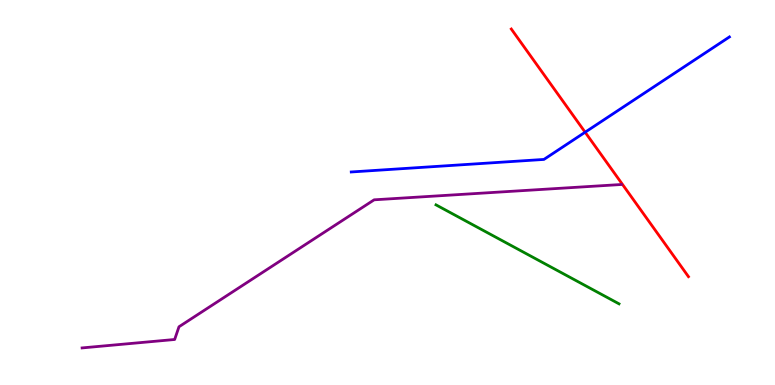[{'lines': ['blue', 'red'], 'intersections': [{'x': 7.55, 'y': 6.57}]}, {'lines': ['green', 'red'], 'intersections': []}, {'lines': ['purple', 'red'], 'intersections': []}, {'lines': ['blue', 'green'], 'intersections': []}, {'lines': ['blue', 'purple'], 'intersections': []}, {'lines': ['green', 'purple'], 'intersections': []}]